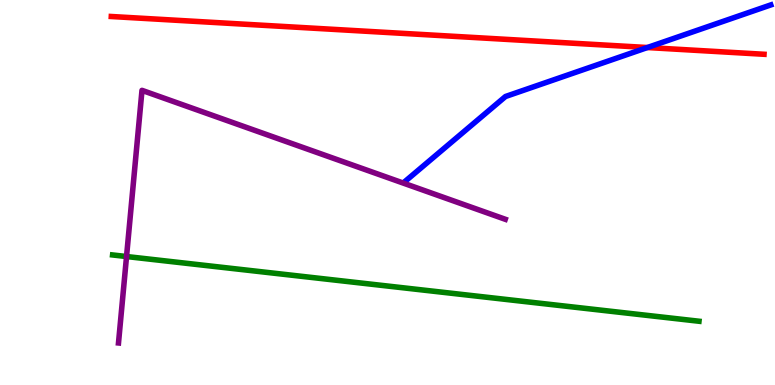[{'lines': ['blue', 'red'], 'intersections': [{'x': 8.35, 'y': 8.77}]}, {'lines': ['green', 'red'], 'intersections': []}, {'lines': ['purple', 'red'], 'intersections': []}, {'lines': ['blue', 'green'], 'intersections': []}, {'lines': ['blue', 'purple'], 'intersections': []}, {'lines': ['green', 'purple'], 'intersections': [{'x': 1.63, 'y': 3.34}]}]